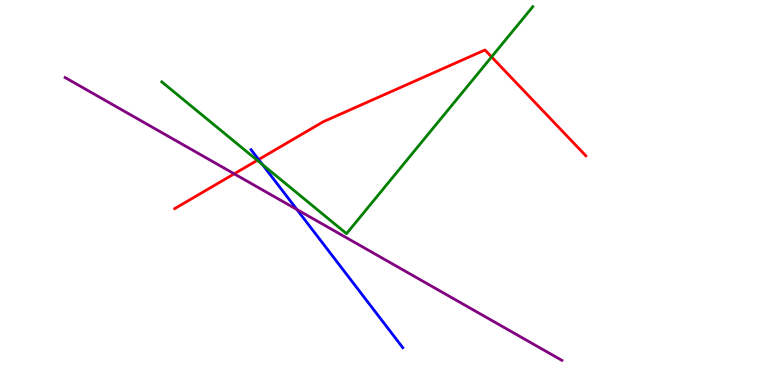[{'lines': ['blue', 'red'], 'intersections': [{'x': 3.34, 'y': 5.86}]}, {'lines': ['green', 'red'], 'intersections': [{'x': 3.32, 'y': 5.84}, {'x': 6.34, 'y': 8.52}]}, {'lines': ['purple', 'red'], 'intersections': [{'x': 3.02, 'y': 5.49}]}, {'lines': ['blue', 'green'], 'intersections': [{'x': 3.39, 'y': 5.72}]}, {'lines': ['blue', 'purple'], 'intersections': [{'x': 3.83, 'y': 4.56}]}, {'lines': ['green', 'purple'], 'intersections': []}]